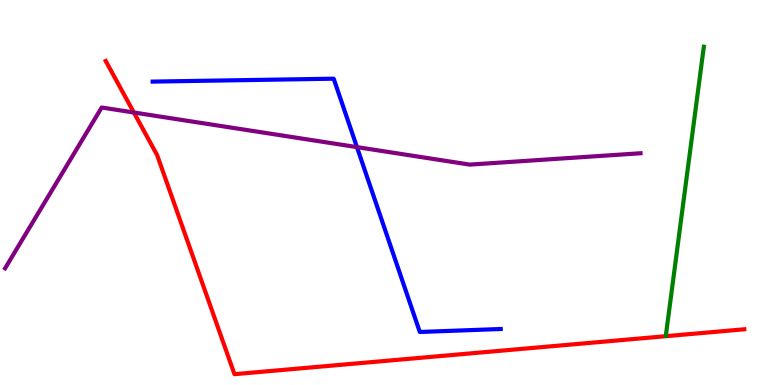[{'lines': ['blue', 'red'], 'intersections': []}, {'lines': ['green', 'red'], 'intersections': []}, {'lines': ['purple', 'red'], 'intersections': [{'x': 1.73, 'y': 7.08}]}, {'lines': ['blue', 'green'], 'intersections': []}, {'lines': ['blue', 'purple'], 'intersections': [{'x': 4.61, 'y': 6.18}]}, {'lines': ['green', 'purple'], 'intersections': []}]